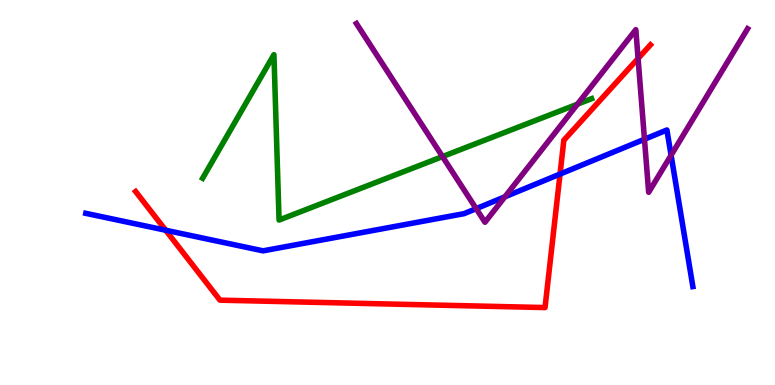[{'lines': ['blue', 'red'], 'intersections': [{'x': 2.14, 'y': 4.02}, {'x': 7.23, 'y': 5.48}]}, {'lines': ['green', 'red'], 'intersections': []}, {'lines': ['purple', 'red'], 'intersections': [{'x': 8.23, 'y': 8.48}]}, {'lines': ['blue', 'green'], 'intersections': []}, {'lines': ['blue', 'purple'], 'intersections': [{'x': 6.14, 'y': 4.58}, {'x': 6.51, 'y': 4.89}, {'x': 8.32, 'y': 6.38}, {'x': 8.66, 'y': 5.97}]}, {'lines': ['green', 'purple'], 'intersections': [{'x': 5.71, 'y': 5.93}, {'x': 7.45, 'y': 7.29}]}]